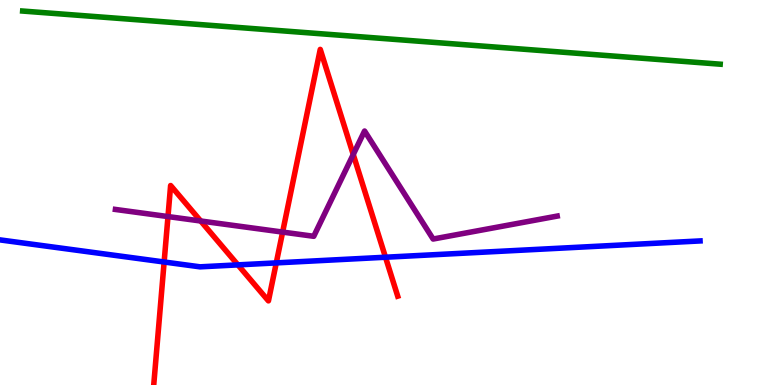[{'lines': ['blue', 'red'], 'intersections': [{'x': 2.12, 'y': 3.19}, {'x': 3.07, 'y': 3.12}, {'x': 3.56, 'y': 3.17}, {'x': 4.97, 'y': 3.32}]}, {'lines': ['green', 'red'], 'intersections': []}, {'lines': ['purple', 'red'], 'intersections': [{'x': 2.17, 'y': 4.38}, {'x': 2.59, 'y': 4.26}, {'x': 3.65, 'y': 3.97}, {'x': 4.56, 'y': 5.99}]}, {'lines': ['blue', 'green'], 'intersections': []}, {'lines': ['blue', 'purple'], 'intersections': []}, {'lines': ['green', 'purple'], 'intersections': []}]